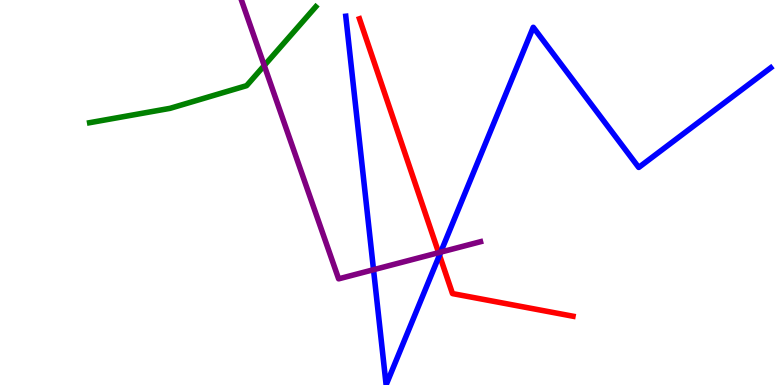[{'lines': ['blue', 'red'], 'intersections': [{'x': 5.67, 'y': 3.37}]}, {'lines': ['green', 'red'], 'intersections': []}, {'lines': ['purple', 'red'], 'intersections': [{'x': 5.66, 'y': 3.44}]}, {'lines': ['blue', 'green'], 'intersections': []}, {'lines': ['blue', 'purple'], 'intersections': [{'x': 4.82, 'y': 2.99}, {'x': 5.69, 'y': 3.45}]}, {'lines': ['green', 'purple'], 'intersections': [{'x': 3.41, 'y': 8.3}]}]